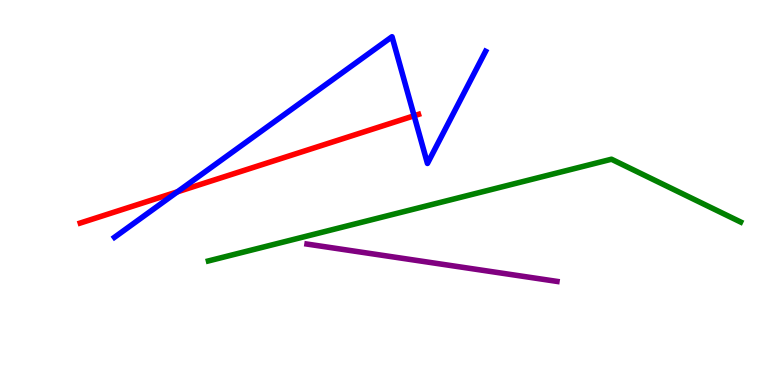[{'lines': ['blue', 'red'], 'intersections': [{'x': 2.29, 'y': 5.02}, {'x': 5.34, 'y': 6.99}]}, {'lines': ['green', 'red'], 'intersections': []}, {'lines': ['purple', 'red'], 'intersections': []}, {'lines': ['blue', 'green'], 'intersections': []}, {'lines': ['blue', 'purple'], 'intersections': []}, {'lines': ['green', 'purple'], 'intersections': []}]